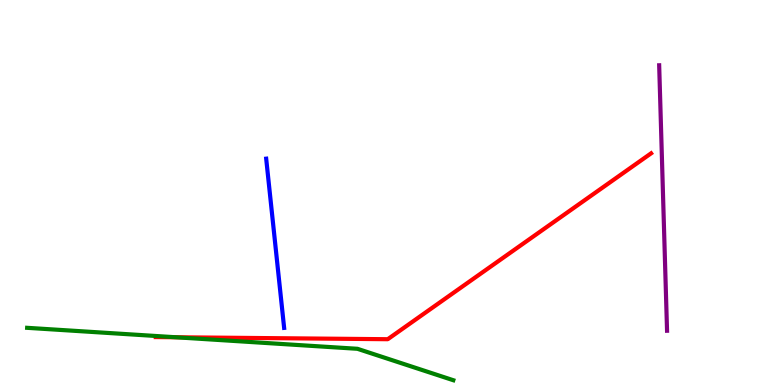[{'lines': ['blue', 'red'], 'intersections': []}, {'lines': ['green', 'red'], 'intersections': [{'x': 2.27, 'y': 1.24}]}, {'lines': ['purple', 'red'], 'intersections': []}, {'lines': ['blue', 'green'], 'intersections': []}, {'lines': ['blue', 'purple'], 'intersections': []}, {'lines': ['green', 'purple'], 'intersections': []}]